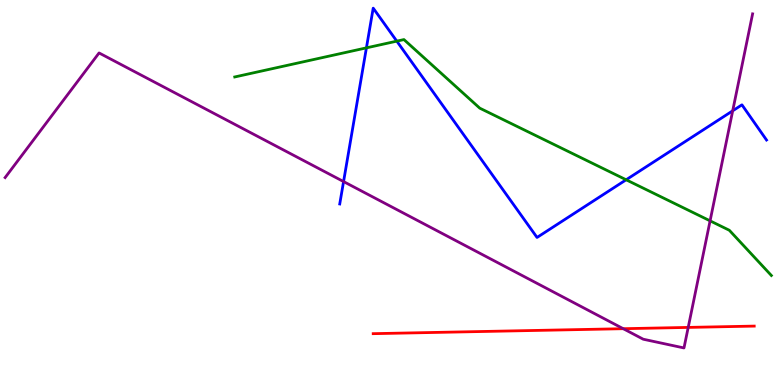[{'lines': ['blue', 'red'], 'intersections': []}, {'lines': ['green', 'red'], 'intersections': []}, {'lines': ['purple', 'red'], 'intersections': [{'x': 8.04, 'y': 1.46}, {'x': 8.88, 'y': 1.5}]}, {'lines': ['blue', 'green'], 'intersections': [{'x': 4.73, 'y': 8.76}, {'x': 5.12, 'y': 8.93}, {'x': 8.08, 'y': 5.33}]}, {'lines': ['blue', 'purple'], 'intersections': [{'x': 4.43, 'y': 5.28}, {'x': 9.45, 'y': 7.12}]}, {'lines': ['green', 'purple'], 'intersections': [{'x': 9.16, 'y': 4.26}]}]